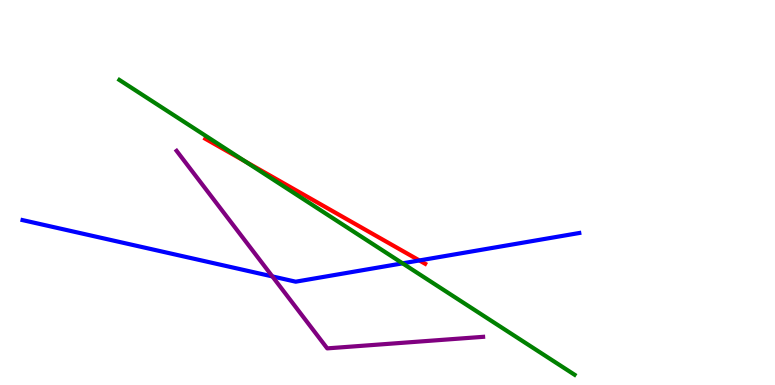[{'lines': ['blue', 'red'], 'intersections': [{'x': 5.41, 'y': 3.23}]}, {'lines': ['green', 'red'], 'intersections': [{'x': 3.17, 'y': 5.81}]}, {'lines': ['purple', 'red'], 'intersections': []}, {'lines': ['blue', 'green'], 'intersections': [{'x': 5.19, 'y': 3.16}]}, {'lines': ['blue', 'purple'], 'intersections': [{'x': 3.51, 'y': 2.82}]}, {'lines': ['green', 'purple'], 'intersections': []}]